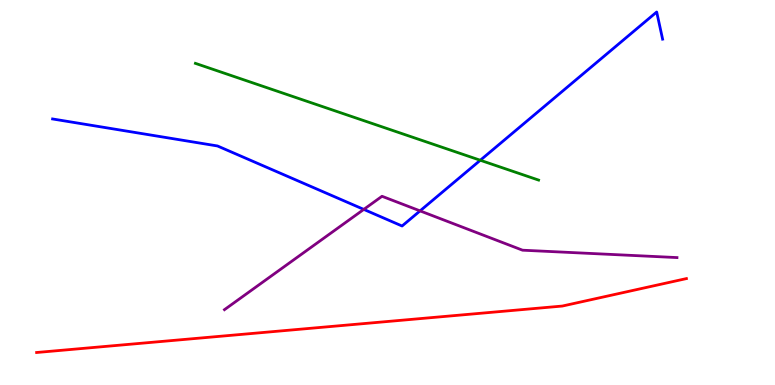[{'lines': ['blue', 'red'], 'intersections': []}, {'lines': ['green', 'red'], 'intersections': []}, {'lines': ['purple', 'red'], 'intersections': []}, {'lines': ['blue', 'green'], 'intersections': [{'x': 6.2, 'y': 5.84}]}, {'lines': ['blue', 'purple'], 'intersections': [{'x': 4.69, 'y': 4.56}, {'x': 5.42, 'y': 4.52}]}, {'lines': ['green', 'purple'], 'intersections': []}]